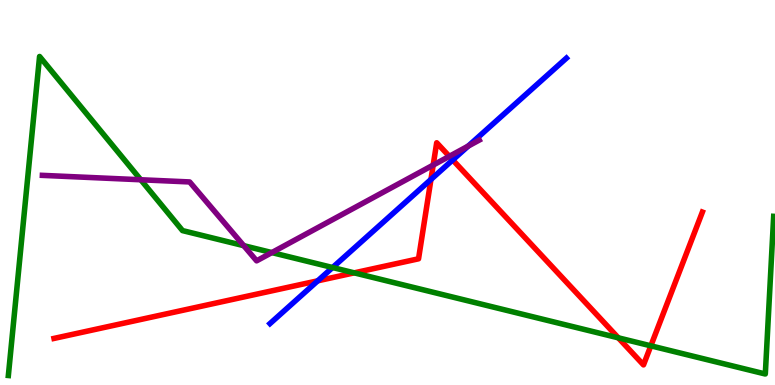[{'lines': ['blue', 'red'], 'intersections': [{'x': 4.1, 'y': 2.71}, {'x': 5.56, 'y': 5.34}, {'x': 5.84, 'y': 5.85}]}, {'lines': ['green', 'red'], 'intersections': [{'x': 4.57, 'y': 2.91}, {'x': 7.98, 'y': 1.23}, {'x': 8.4, 'y': 1.02}]}, {'lines': ['purple', 'red'], 'intersections': [{'x': 5.59, 'y': 5.71}, {'x': 5.8, 'y': 5.94}]}, {'lines': ['blue', 'green'], 'intersections': [{'x': 4.29, 'y': 3.05}]}, {'lines': ['blue', 'purple'], 'intersections': [{'x': 6.04, 'y': 6.21}]}, {'lines': ['green', 'purple'], 'intersections': [{'x': 1.82, 'y': 5.33}, {'x': 3.15, 'y': 3.62}, {'x': 3.51, 'y': 3.44}]}]